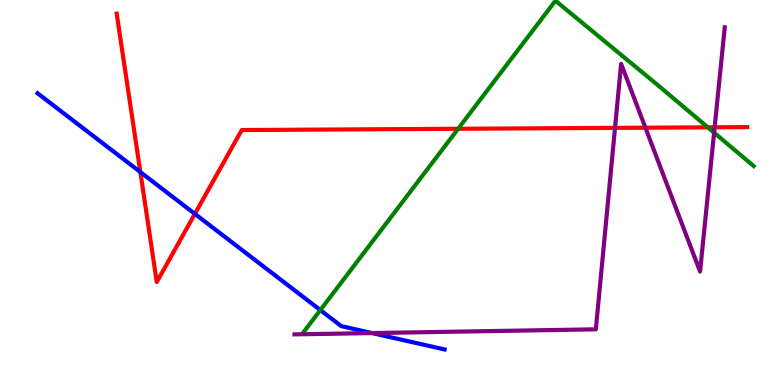[{'lines': ['blue', 'red'], 'intersections': [{'x': 1.81, 'y': 5.53}, {'x': 2.51, 'y': 4.44}]}, {'lines': ['green', 'red'], 'intersections': [{'x': 5.91, 'y': 6.65}, {'x': 9.13, 'y': 6.69}]}, {'lines': ['purple', 'red'], 'intersections': [{'x': 7.94, 'y': 6.68}, {'x': 8.33, 'y': 6.68}, {'x': 9.22, 'y': 6.69}]}, {'lines': ['blue', 'green'], 'intersections': [{'x': 4.13, 'y': 1.95}]}, {'lines': ['blue', 'purple'], 'intersections': [{'x': 4.8, 'y': 1.35}]}, {'lines': ['green', 'purple'], 'intersections': [{'x': 9.21, 'y': 6.55}]}]